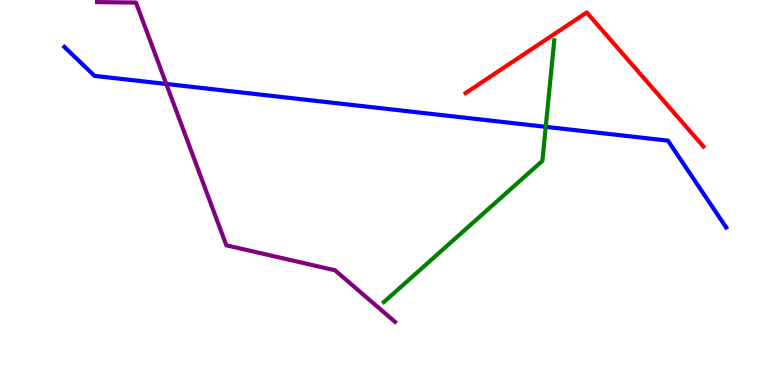[{'lines': ['blue', 'red'], 'intersections': []}, {'lines': ['green', 'red'], 'intersections': []}, {'lines': ['purple', 'red'], 'intersections': []}, {'lines': ['blue', 'green'], 'intersections': [{'x': 7.04, 'y': 6.71}]}, {'lines': ['blue', 'purple'], 'intersections': [{'x': 2.15, 'y': 7.82}]}, {'lines': ['green', 'purple'], 'intersections': []}]